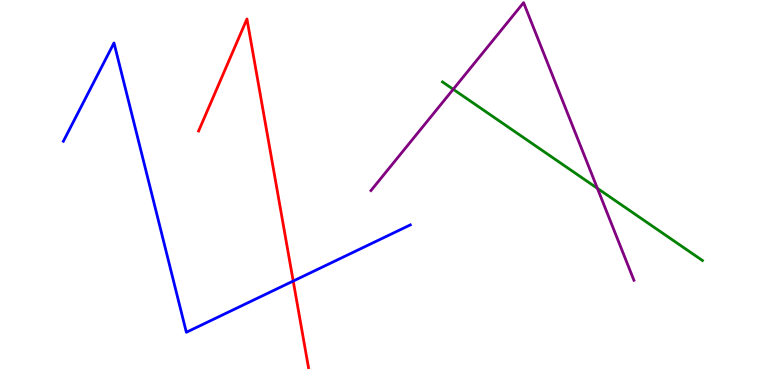[{'lines': ['blue', 'red'], 'intersections': [{'x': 3.78, 'y': 2.7}]}, {'lines': ['green', 'red'], 'intersections': []}, {'lines': ['purple', 'red'], 'intersections': []}, {'lines': ['blue', 'green'], 'intersections': []}, {'lines': ['blue', 'purple'], 'intersections': []}, {'lines': ['green', 'purple'], 'intersections': [{'x': 5.85, 'y': 7.68}, {'x': 7.71, 'y': 5.11}]}]